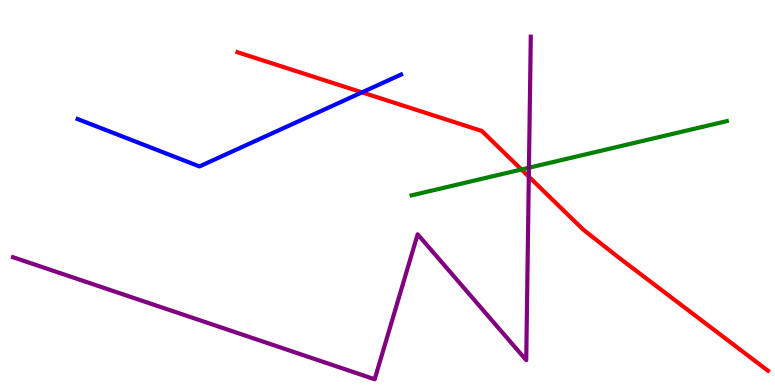[{'lines': ['blue', 'red'], 'intersections': [{'x': 4.67, 'y': 7.6}]}, {'lines': ['green', 'red'], 'intersections': [{'x': 6.73, 'y': 5.6}]}, {'lines': ['purple', 'red'], 'intersections': [{'x': 6.82, 'y': 5.41}]}, {'lines': ['blue', 'green'], 'intersections': []}, {'lines': ['blue', 'purple'], 'intersections': []}, {'lines': ['green', 'purple'], 'intersections': [{'x': 6.83, 'y': 5.64}]}]